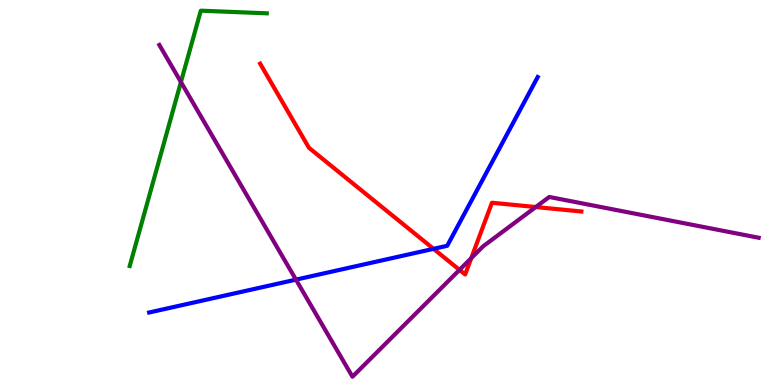[{'lines': ['blue', 'red'], 'intersections': [{'x': 5.59, 'y': 3.54}]}, {'lines': ['green', 'red'], 'intersections': []}, {'lines': ['purple', 'red'], 'intersections': [{'x': 5.93, 'y': 2.99}, {'x': 6.08, 'y': 3.29}, {'x': 6.91, 'y': 4.62}]}, {'lines': ['blue', 'green'], 'intersections': []}, {'lines': ['blue', 'purple'], 'intersections': [{'x': 3.82, 'y': 2.74}]}, {'lines': ['green', 'purple'], 'intersections': [{'x': 2.33, 'y': 7.87}]}]